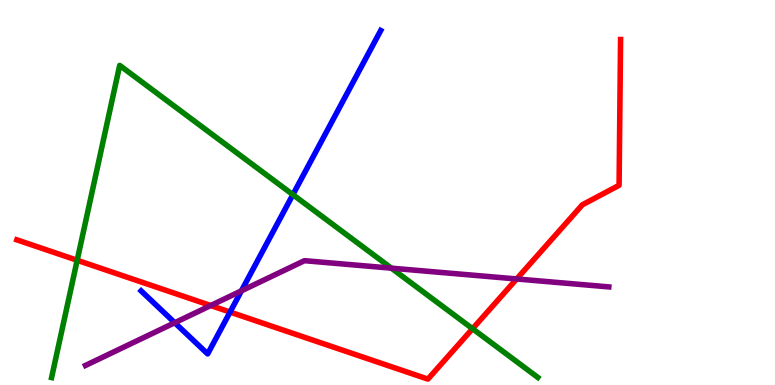[{'lines': ['blue', 'red'], 'intersections': [{'x': 2.97, 'y': 1.89}]}, {'lines': ['green', 'red'], 'intersections': [{'x': 0.996, 'y': 3.24}, {'x': 6.1, 'y': 1.46}]}, {'lines': ['purple', 'red'], 'intersections': [{'x': 2.72, 'y': 2.06}, {'x': 6.67, 'y': 2.75}]}, {'lines': ['blue', 'green'], 'intersections': [{'x': 3.78, 'y': 4.94}]}, {'lines': ['blue', 'purple'], 'intersections': [{'x': 2.25, 'y': 1.62}, {'x': 3.12, 'y': 2.45}]}, {'lines': ['green', 'purple'], 'intersections': [{'x': 5.05, 'y': 3.03}]}]